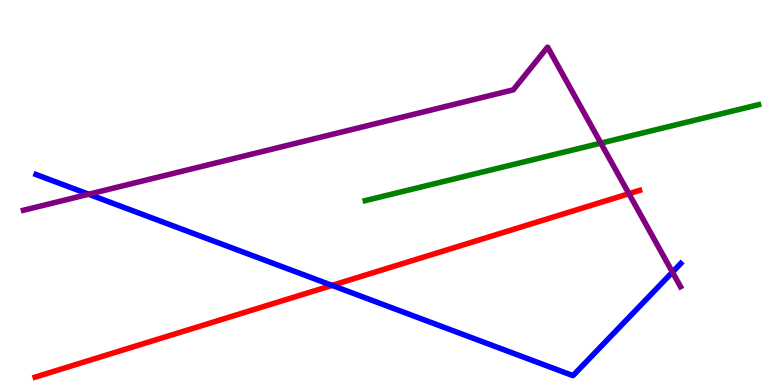[{'lines': ['blue', 'red'], 'intersections': [{'x': 4.28, 'y': 2.59}]}, {'lines': ['green', 'red'], 'intersections': []}, {'lines': ['purple', 'red'], 'intersections': [{'x': 8.12, 'y': 4.97}]}, {'lines': ['blue', 'green'], 'intersections': []}, {'lines': ['blue', 'purple'], 'intersections': [{'x': 1.14, 'y': 4.96}, {'x': 8.68, 'y': 2.93}]}, {'lines': ['green', 'purple'], 'intersections': [{'x': 7.75, 'y': 6.28}]}]